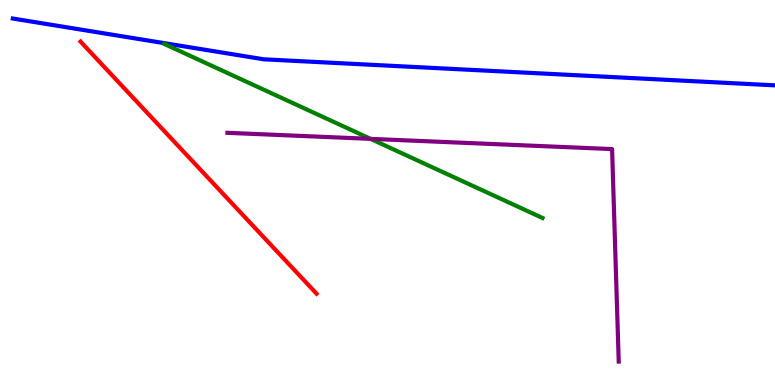[{'lines': ['blue', 'red'], 'intersections': []}, {'lines': ['green', 'red'], 'intersections': []}, {'lines': ['purple', 'red'], 'intersections': []}, {'lines': ['blue', 'green'], 'intersections': []}, {'lines': ['blue', 'purple'], 'intersections': []}, {'lines': ['green', 'purple'], 'intersections': [{'x': 4.78, 'y': 6.39}]}]